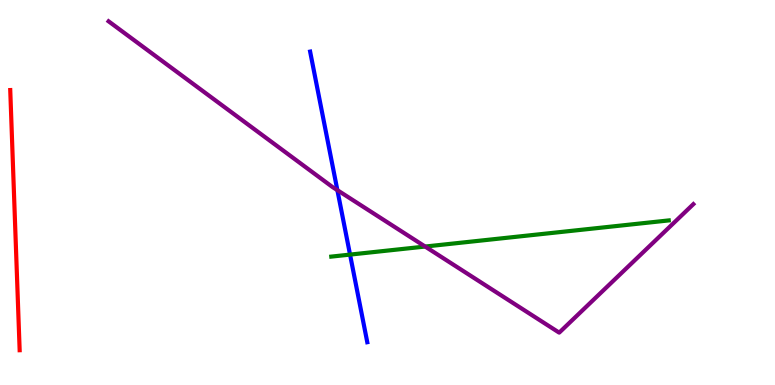[{'lines': ['blue', 'red'], 'intersections': []}, {'lines': ['green', 'red'], 'intersections': []}, {'lines': ['purple', 'red'], 'intersections': []}, {'lines': ['blue', 'green'], 'intersections': [{'x': 4.52, 'y': 3.39}]}, {'lines': ['blue', 'purple'], 'intersections': [{'x': 4.35, 'y': 5.06}]}, {'lines': ['green', 'purple'], 'intersections': [{'x': 5.49, 'y': 3.6}]}]